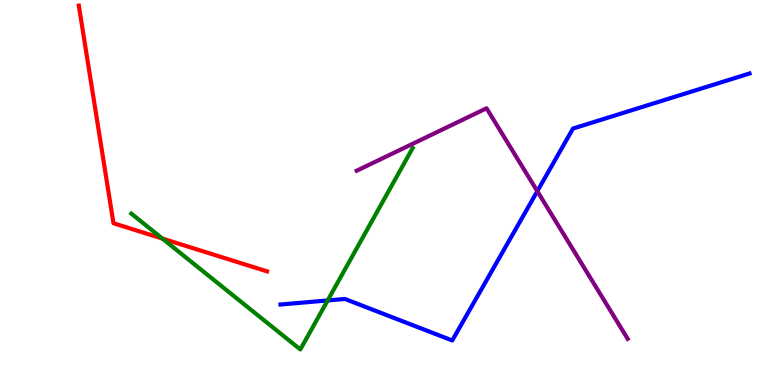[{'lines': ['blue', 'red'], 'intersections': []}, {'lines': ['green', 'red'], 'intersections': [{'x': 2.09, 'y': 3.8}]}, {'lines': ['purple', 'red'], 'intersections': []}, {'lines': ['blue', 'green'], 'intersections': [{'x': 4.23, 'y': 2.2}]}, {'lines': ['blue', 'purple'], 'intersections': [{'x': 6.93, 'y': 5.03}]}, {'lines': ['green', 'purple'], 'intersections': []}]